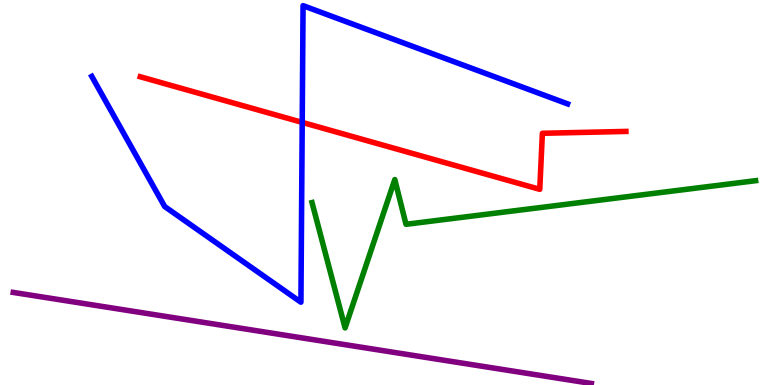[{'lines': ['blue', 'red'], 'intersections': [{'x': 3.9, 'y': 6.82}]}, {'lines': ['green', 'red'], 'intersections': []}, {'lines': ['purple', 'red'], 'intersections': []}, {'lines': ['blue', 'green'], 'intersections': []}, {'lines': ['blue', 'purple'], 'intersections': []}, {'lines': ['green', 'purple'], 'intersections': []}]